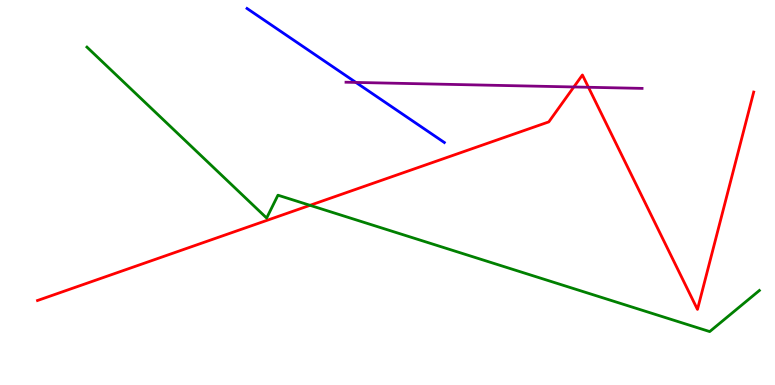[{'lines': ['blue', 'red'], 'intersections': []}, {'lines': ['green', 'red'], 'intersections': [{'x': 4.0, 'y': 4.67}]}, {'lines': ['purple', 'red'], 'intersections': [{'x': 7.4, 'y': 7.74}, {'x': 7.59, 'y': 7.73}]}, {'lines': ['blue', 'green'], 'intersections': []}, {'lines': ['blue', 'purple'], 'intersections': [{'x': 4.59, 'y': 7.86}]}, {'lines': ['green', 'purple'], 'intersections': []}]